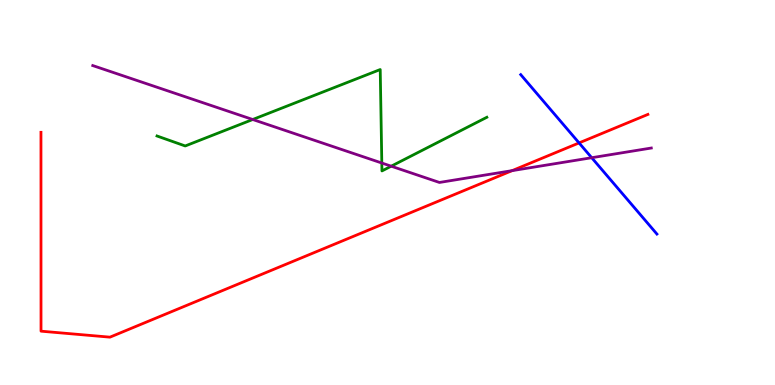[{'lines': ['blue', 'red'], 'intersections': [{'x': 7.47, 'y': 6.29}]}, {'lines': ['green', 'red'], 'intersections': []}, {'lines': ['purple', 'red'], 'intersections': [{'x': 6.61, 'y': 5.57}]}, {'lines': ['blue', 'green'], 'intersections': []}, {'lines': ['blue', 'purple'], 'intersections': [{'x': 7.63, 'y': 5.9}]}, {'lines': ['green', 'purple'], 'intersections': [{'x': 3.26, 'y': 6.9}, {'x': 4.93, 'y': 5.77}, {'x': 5.05, 'y': 5.68}]}]